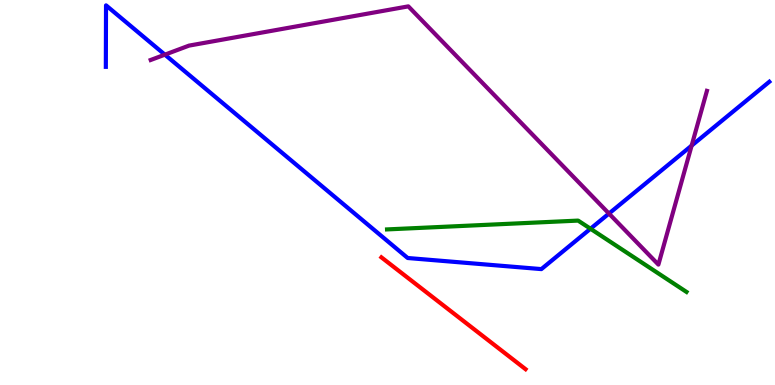[{'lines': ['blue', 'red'], 'intersections': []}, {'lines': ['green', 'red'], 'intersections': []}, {'lines': ['purple', 'red'], 'intersections': []}, {'lines': ['blue', 'green'], 'intersections': [{'x': 7.62, 'y': 4.06}]}, {'lines': ['blue', 'purple'], 'intersections': [{'x': 2.13, 'y': 8.58}, {'x': 7.86, 'y': 4.45}, {'x': 8.92, 'y': 6.22}]}, {'lines': ['green', 'purple'], 'intersections': []}]